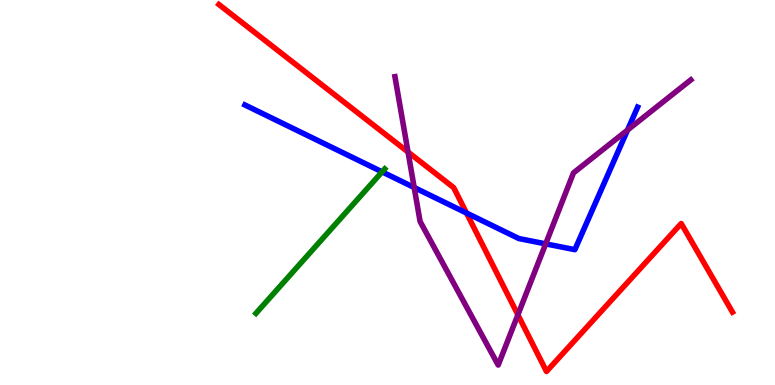[{'lines': ['blue', 'red'], 'intersections': [{'x': 6.02, 'y': 4.47}]}, {'lines': ['green', 'red'], 'intersections': []}, {'lines': ['purple', 'red'], 'intersections': [{'x': 5.26, 'y': 6.05}, {'x': 6.68, 'y': 1.82}]}, {'lines': ['blue', 'green'], 'intersections': [{'x': 4.93, 'y': 5.54}]}, {'lines': ['blue', 'purple'], 'intersections': [{'x': 5.34, 'y': 5.13}, {'x': 7.04, 'y': 3.67}, {'x': 8.1, 'y': 6.62}]}, {'lines': ['green', 'purple'], 'intersections': []}]